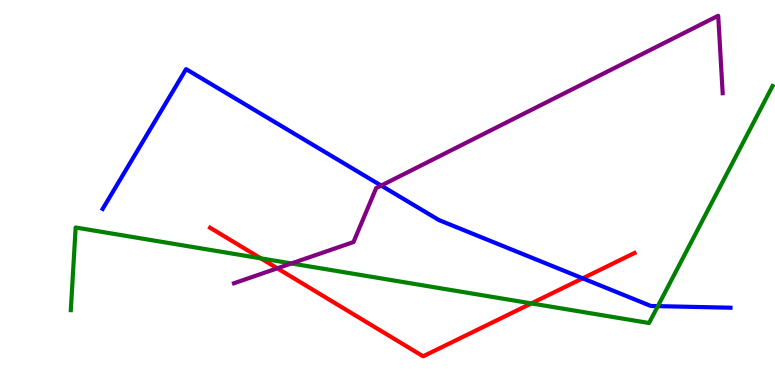[{'lines': ['blue', 'red'], 'intersections': [{'x': 7.52, 'y': 2.77}]}, {'lines': ['green', 'red'], 'intersections': [{'x': 3.37, 'y': 3.29}, {'x': 6.86, 'y': 2.12}]}, {'lines': ['purple', 'red'], 'intersections': [{'x': 3.58, 'y': 3.03}]}, {'lines': ['blue', 'green'], 'intersections': [{'x': 8.49, 'y': 2.05}]}, {'lines': ['blue', 'purple'], 'intersections': [{'x': 4.92, 'y': 5.18}]}, {'lines': ['green', 'purple'], 'intersections': [{'x': 3.76, 'y': 3.16}]}]